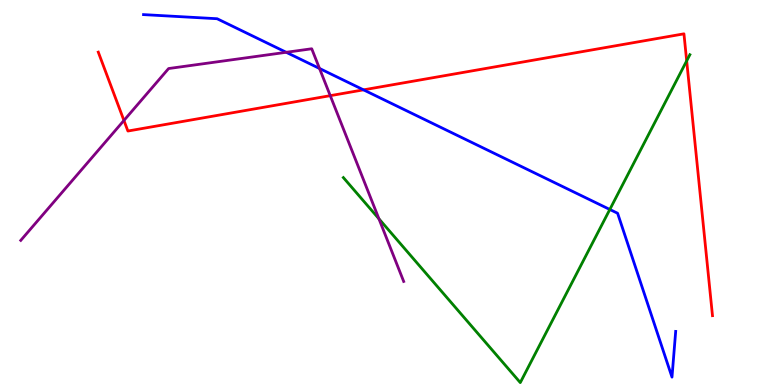[{'lines': ['blue', 'red'], 'intersections': [{'x': 4.69, 'y': 7.67}]}, {'lines': ['green', 'red'], 'intersections': [{'x': 8.86, 'y': 8.42}]}, {'lines': ['purple', 'red'], 'intersections': [{'x': 1.6, 'y': 6.87}, {'x': 4.26, 'y': 7.52}]}, {'lines': ['blue', 'green'], 'intersections': [{'x': 7.87, 'y': 4.56}]}, {'lines': ['blue', 'purple'], 'intersections': [{'x': 3.69, 'y': 8.64}, {'x': 4.12, 'y': 8.22}]}, {'lines': ['green', 'purple'], 'intersections': [{'x': 4.89, 'y': 4.32}]}]